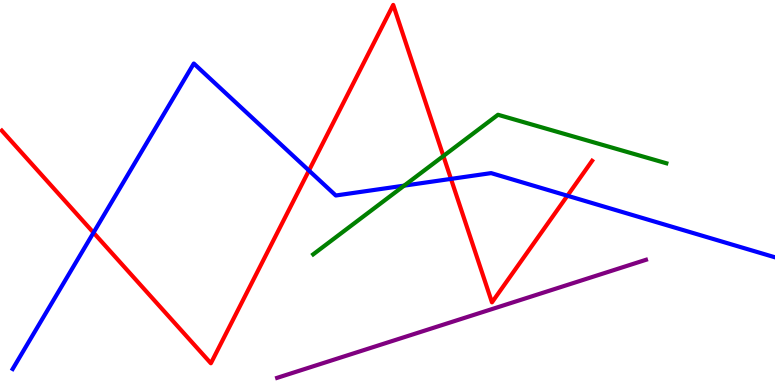[{'lines': ['blue', 'red'], 'intersections': [{'x': 1.21, 'y': 3.96}, {'x': 3.99, 'y': 5.57}, {'x': 5.82, 'y': 5.35}, {'x': 7.32, 'y': 4.92}]}, {'lines': ['green', 'red'], 'intersections': [{'x': 5.72, 'y': 5.95}]}, {'lines': ['purple', 'red'], 'intersections': []}, {'lines': ['blue', 'green'], 'intersections': [{'x': 5.21, 'y': 5.18}]}, {'lines': ['blue', 'purple'], 'intersections': []}, {'lines': ['green', 'purple'], 'intersections': []}]